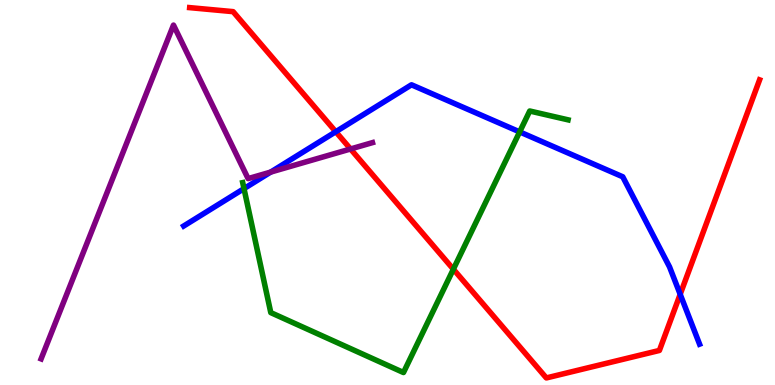[{'lines': ['blue', 'red'], 'intersections': [{'x': 4.33, 'y': 6.58}, {'x': 8.78, 'y': 2.36}]}, {'lines': ['green', 'red'], 'intersections': [{'x': 5.85, 'y': 3.01}]}, {'lines': ['purple', 'red'], 'intersections': [{'x': 4.52, 'y': 6.13}]}, {'lines': ['blue', 'green'], 'intersections': [{'x': 3.15, 'y': 5.1}, {'x': 6.71, 'y': 6.57}]}, {'lines': ['blue', 'purple'], 'intersections': [{'x': 3.49, 'y': 5.53}]}, {'lines': ['green', 'purple'], 'intersections': []}]